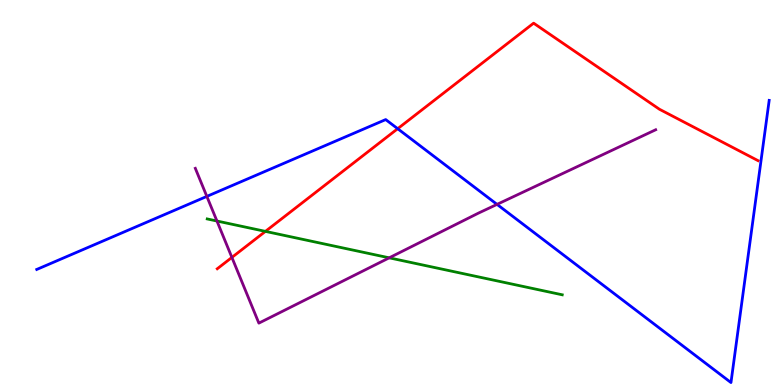[{'lines': ['blue', 'red'], 'intersections': [{'x': 5.13, 'y': 6.66}]}, {'lines': ['green', 'red'], 'intersections': [{'x': 3.42, 'y': 3.99}]}, {'lines': ['purple', 'red'], 'intersections': [{'x': 2.99, 'y': 3.31}]}, {'lines': ['blue', 'green'], 'intersections': []}, {'lines': ['blue', 'purple'], 'intersections': [{'x': 2.67, 'y': 4.9}, {'x': 6.41, 'y': 4.69}]}, {'lines': ['green', 'purple'], 'intersections': [{'x': 2.8, 'y': 4.26}, {'x': 5.02, 'y': 3.3}]}]